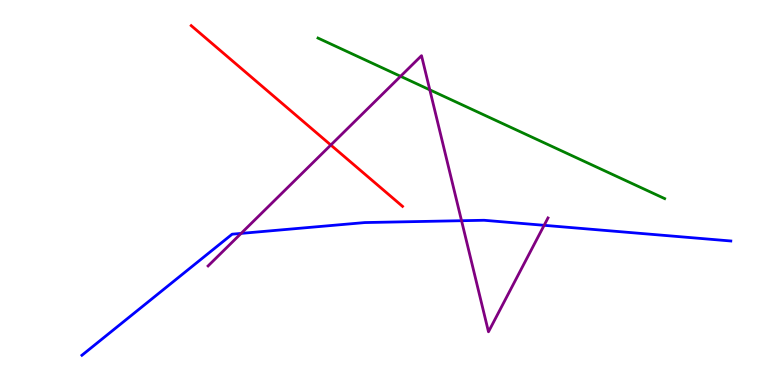[{'lines': ['blue', 'red'], 'intersections': []}, {'lines': ['green', 'red'], 'intersections': []}, {'lines': ['purple', 'red'], 'intersections': [{'x': 4.27, 'y': 6.23}]}, {'lines': ['blue', 'green'], 'intersections': []}, {'lines': ['blue', 'purple'], 'intersections': [{'x': 3.11, 'y': 3.94}, {'x': 5.96, 'y': 4.27}, {'x': 7.02, 'y': 4.15}]}, {'lines': ['green', 'purple'], 'intersections': [{'x': 5.17, 'y': 8.02}, {'x': 5.55, 'y': 7.67}]}]